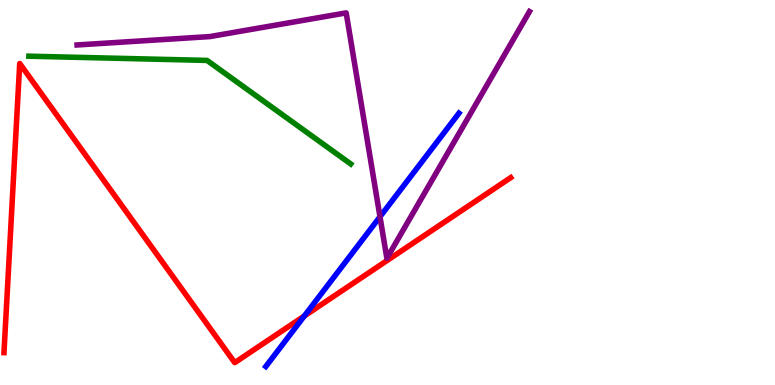[{'lines': ['blue', 'red'], 'intersections': [{'x': 3.93, 'y': 1.79}]}, {'lines': ['green', 'red'], 'intersections': []}, {'lines': ['purple', 'red'], 'intersections': []}, {'lines': ['blue', 'green'], 'intersections': []}, {'lines': ['blue', 'purple'], 'intersections': [{'x': 4.9, 'y': 4.37}]}, {'lines': ['green', 'purple'], 'intersections': []}]